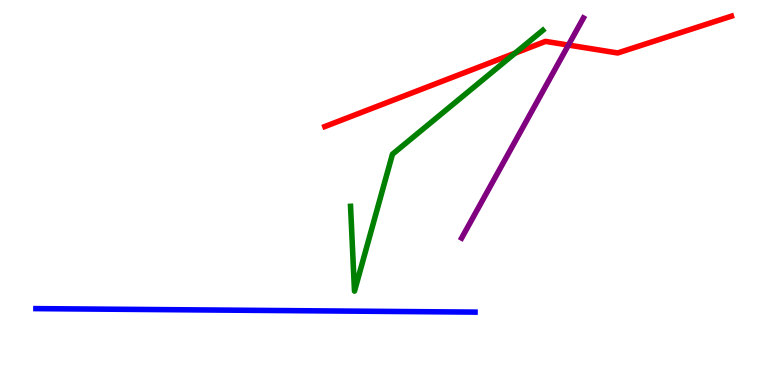[{'lines': ['blue', 'red'], 'intersections': []}, {'lines': ['green', 'red'], 'intersections': [{'x': 6.65, 'y': 8.62}]}, {'lines': ['purple', 'red'], 'intersections': [{'x': 7.33, 'y': 8.83}]}, {'lines': ['blue', 'green'], 'intersections': []}, {'lines': ['blue', 'purple'], 'intersections': []}, {'lines': ['green', 'purple'], 'intersections': []}]